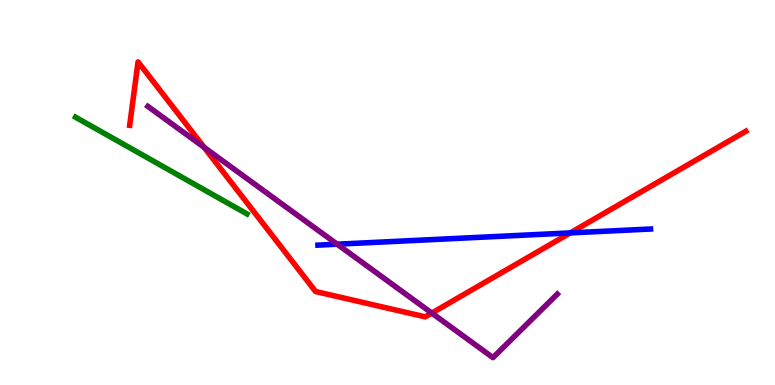[{'lines': ['blue', 'red'], 'intersections': [{'x': 7.36, 'y': 3.95}]}, {'lines': ['green', 'red'], 'intersections': []}, {'lines': ['purple', 'red'], 'intersections': [{'x': 2.63, 'y': 6.17}, {'x': 5.57, 'y': 1.87}]}, {'lines': ['blue', 'green'], 'intersections': []}, {'lines': ['blue', 'purple'], 'intersections': [{'x': 4.35, 'y': 3.66}]}, {'lines': ['green', 'purple'], 'intersections': []}]